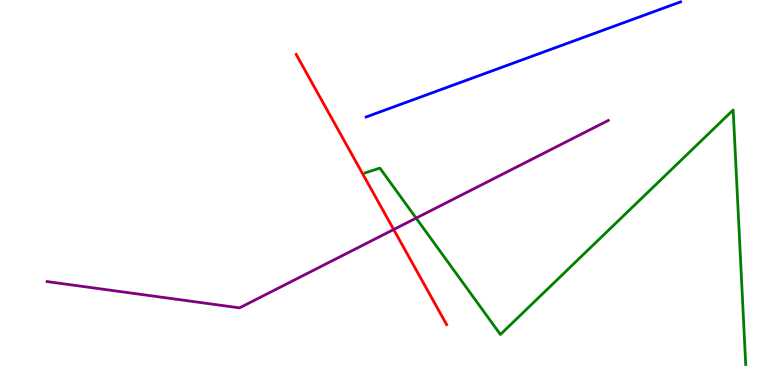[{'lines': ['blue', 'red'], 'intersections': []}, {'lines': ['green', 'red'], 'intersections': []}, {'lines': ['purple', 'red'], 'intersections': [{'x': 5.08, 'y': 4.04}]}, {'lines': ['blue', 'green'], 'intersections': []}, {'lines': ['blue', 'purple'], 'intersections': []}, {'lines': ['green', 'purple'], 'intersections': [{'x': 5.37, 'y': 4.33}]}]